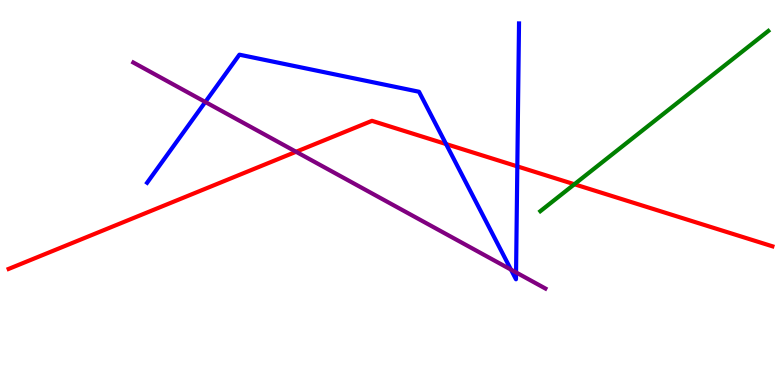[{'lines': ['blue', 'red'], 'intersections': [{'x': 5.76, 'y': 6.26}, {'x': 6.68, 'y': 5.68}]}, {'lines': ['green', 'red'], 'intersections': [{'x': 7.41, 'y': 5.21}]}, {'lines': ['purple', 'red'], 'intersections': [{'x': 3.82, 'y': 6.06}]}, {'lines': ['blue', 'green'], 'intersections': []}, {'lines': ['blue', 'purple'], 'intersections': [{'x': 2.65, 'y': 7.35}, {'x': 6.59, 'y': 3.0}, {'x': 6.66, 'y': 2.92}]}, {'lines': ['green', 'purple'], 'intersections': []}]